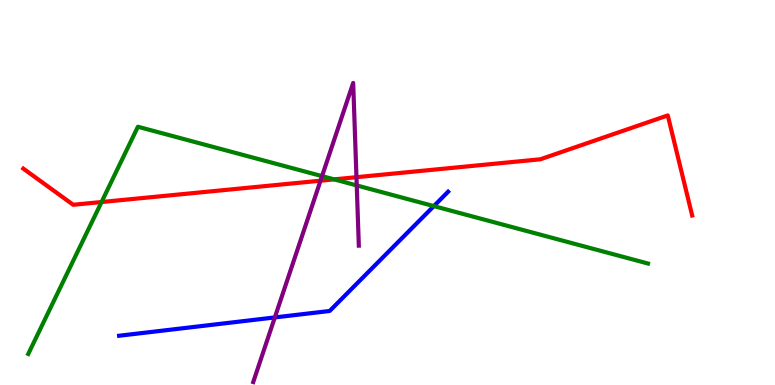[{'lines': ['blue', 'red'], 'intersections': []}, {'lines': ['green', 'red'], 'intersections': [{'x': 1.31, 'y': 4.75}, {'x': 4.31, 'y': 5.34}]}, {'lines': ['purple', 'red'], 'intersections': [{'x': 4.14, 'y': 5.31}, {'x': 4.6, 'y': 5.4}]}, {'lines': ['blue', 'green'], 'intersections': [{'x': 5.6, 'y': 4.65}]}, {'lines': ['blue', 'purple'], 'intersections': [{'x': 3.55, 'y': 1.76}]}, {'lines': ['green', 'purple'], 'intersections': [{'x': 4.16, 'y': 5.43}, {'x': 4.6, 'y': 5.18}]}]